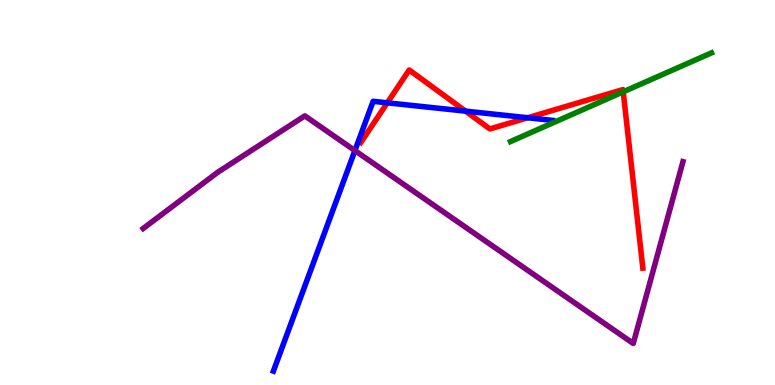[{'lines': ['blue', 'red'], 'intersections': [{'x': 5.0, 'y': 7.33}, {'x': 6.01, 'y': 7.11}, {'x': 6.81, 'y': 6.94}]}, {'lines': ['green', 'red'], 'intersections': [{'x': 8.04, 'y': 7.61}]}, {'lines': ['purple', 'red'], 'intersections': []}, {'lines': ['blue', 'green'], 'intersections': []}, {'lines': ['blue', 'purple'], 'intersections': [{'x': 4.58, 'y': 6.09}]}, {'lines': ['green', 'purple'], 'intersections': []}]